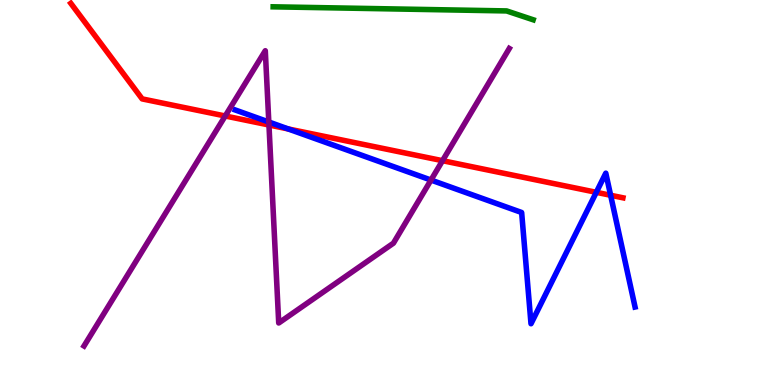[{'lines': ['blue', 'red'], 'intersections': [{'x': 3.72, 'y': 6.65}, {'x': 7.69, 'y': 5.0}, {'x': 7.88, 'y': 4.93}]}, {'lines': ['green', 'red'], 'intersections': []}, {'lines': ['purple', 'red'], 'intersections': [{'x': 2.91, 'y': 6.99}, {'x': 3.47, 'y': 6.75}, {'x': 5.71, 'y': 5.83}]}, {'lines': ['blue', 'green'], 'intersections': []}, {'lines': ['blue', 'purple'], 'intersections': [{'x': 3.47, 'y': 6.83}, {'x': 5.56, 'y': 5.32}]}, {'lines': ['green', 'purple'], 'intersections': []}]